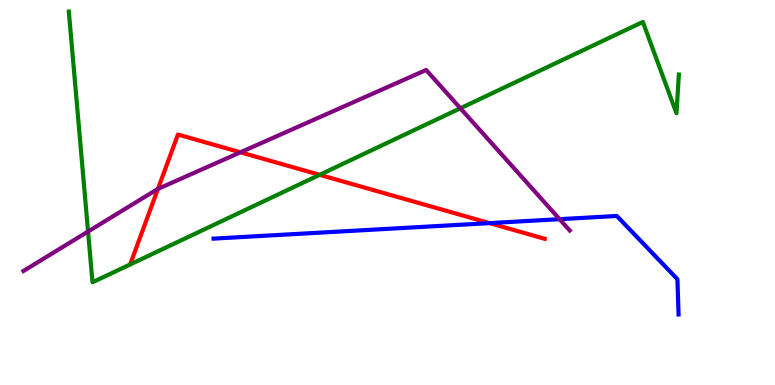[{'lines': ['blue', 'red'], 'intersections': [{'x': 6.32, 'y': 4.2}]}, {'lines': ['green', 'red'], 'intersections': [{'x': 4.12, 'y': 5.46}]}, {'lines': ['purple', 'red'], 'intersections': [{'x': 2.04, 'y': 5.09}, {'x': 3.1, 'y': 6.04}]}, {'lines': ['blue', 'green'], 'intersections': []}, {'lines': ['blue', 'purple'], 'intersections': [{'x': 7.22, 'y': 4.31}]}, {'lines': ['green', 'purple'], 'intersections': [{'x': 1.14, 'y': 3.99}, {'x': 5.94, 'y': 7.19}]}]